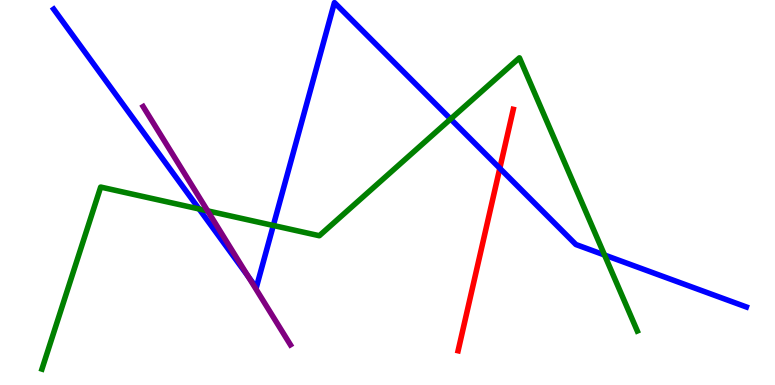[{'lines': ['blue', 'red'], 'intersections': [{'x': 6.45, 'y': 5.63}]}, {'lines': ['green', 'red'], 'intersections': []}, {'lines': ['purple', 'red'], 'intersections': []}, {'lines': ['blue', 'green'], 'intersections': [{'x': 2.57, 'y': 4.57}, {'x': 3.53, 'y': 4.14}, {'x': 5.81, 'y': 6.91}, {'x': 7.8, 'y': 3.38}]}, {'lines': ['blue', 'purple'], 'intersections': [{'x': 3.2, 'y': 2.82}]}, {'lines': ['green', 'purple'], 'intersections': [{'x': 2.68, 'y': 4.52}]}]